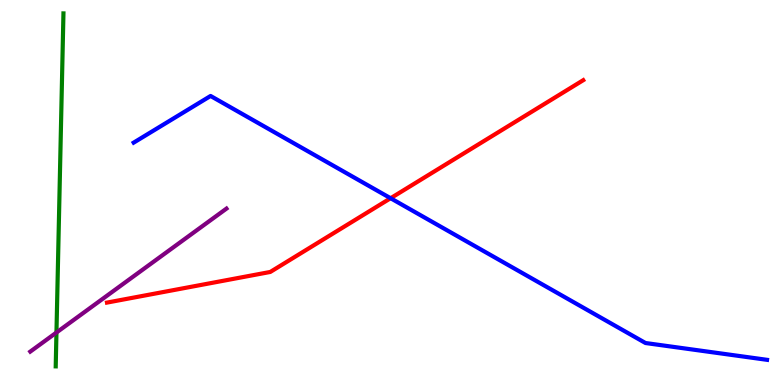[{'lines': ['blue', 'red'], 'intersections': [{'x': 5.04, 'y': 4.85}]}, {'lines': ['green', 'red'], 'intersections': []}, {'lines': ['purple', 'red'], 'intersections': []}, {'lines': ['blue', 'green'], 'intersections': []}, {'lines': ['blue', 'purple'], 'intersections': []}, {'lines': ['green', 'purple'], 'intersections': [{'x': 0.728, 'y': 1.36}]}]